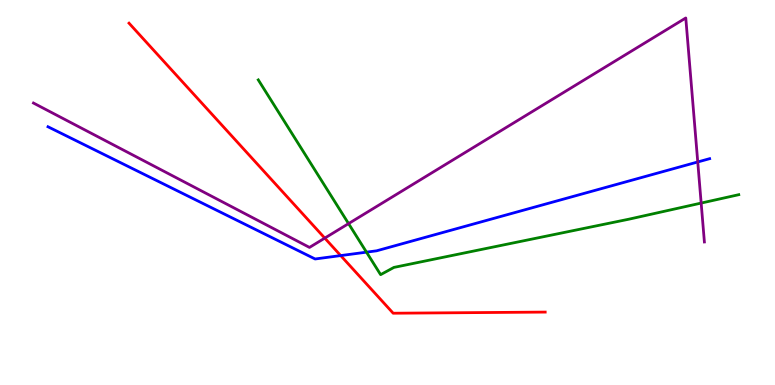[{'lines': ['blue', 'red'], 'intersections': [{'x': 4.4, 'y': 3.36}]}, {'lines': ['green', 'red'], 'intersections': []}, {'lines': ['purple', 'red'], 'intersections': [{'x': 4.19, 'y': 3.82}]}, {'lines': ['blue', 'green'], 'intersections': [{'x': 4.73, 'y': 3.45}]}, {'lines': ['blue', 'purple'], 'intersections': [{'x': 9.0, 'y': 5.79}]}, {'lines': ['green', 'purple'], 'intersections': [{'x': 4.5, 'y': 4.19}, {'x': 9.05, 'y': 4.73}]}]